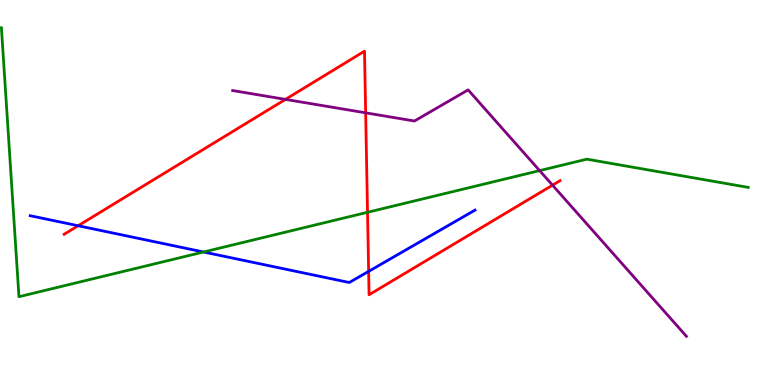[{'lines': ['blue', 'red'], 'intersections': [{'x': 1.01, 'y': 4.14}, {'x': 4.76, 'y': 2.95}]}, {'lines': ['green', 'red'], 'intersections': [{'x': 4.74, 'y': 4.49}]}, {'lines': ['purple', 'red'], 'intersections': [{'x': 3.68, 'y': 7.42}, {'x': 4.72, 'y': 7.07}, {'x': 7.13, 'y': 5.19}]}, {'lines': ['blue', 'green'], 'intersections': [{'x': 2.63, 'y': 3.45}]}, {'lines': ['blue', 'purple'], 'intersections': []}, {'lines': ['green', 'purple'], 'intersections': [{'x': 6.96, 'y': 5.57}]}]